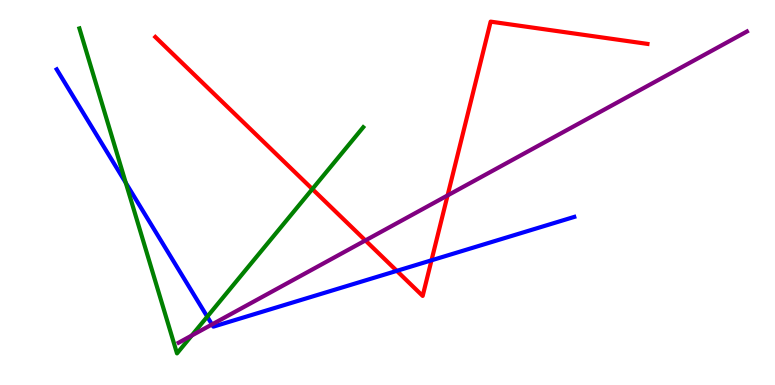[{'lines': ['blue', 'red'], 'intersections': [{'x': 5.12, 'y': 2.96}, {'x': 5.57, 'y': 3.24}]}, {'lines': ['green', 'red'], 'intersections': [{'x': 4.03, 'y': 5.09}]}, {'lines': ['purple', 'red'], 'intersections': [{'x': 4.71, 'y': 3.75}, {'x': 5.78, 'y': 4.92}]}, {'lines': ['blue', 'green'], 'intersections': [{'x': 1.62, 'y': 5.25}, {'x': 2.67, 'y': 1.78}]}, {'lines': ['blue', 'purple'], 'intersections': [{'x': 2.74, 'y': 1.57}]}, {'lines': ['green', 'purple'], 'intersections': [{'x': 2.47, 'y': 1.28}]}]